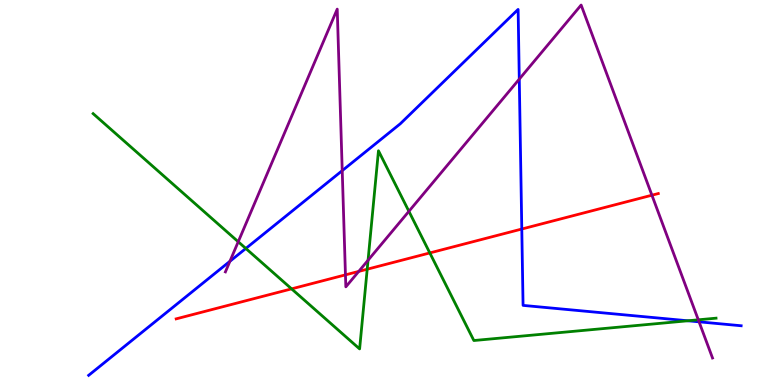[{'lines': ['blue', 'red'], 'intersections': [{'x': 6.73, 'y': 4.05}]}, {'lines': ['green', 'red'], 'intersections': [{'x': 3.76, 'y': 2.5}, {'x': 4.74, 'y': 3.01}, {'x': 5.55, 'y': 3.43}]}, {'lines': ['purple', 'red'], 'intersections': [{'x': 4.46, 'y': 2.86}, {'x': 4.63, 'y': 2.95}, {'x': 8.41, 'y': 4.93}]}, {'lines': ['blue', 'green'], 'intersections': [{'x': 3.17, 'y': 3.55}, {'x': 8.88, 'y': 1.67}]}, {'lines': ['blue', 'purple'], 'intersections': [{'x': 2.97, 'y': 3.21}, {'x': 4.42, 'y': 5.57}, {'x': 6.7, 'y': 7.94}, {'x': 9.02, 'y': 1.64}]}, {'lines': ['green', 'purple'], 'intersections': [{'x': 3.07, 'y': 3.72}, {'x': 4.75, 'y': 3.24}, {'x': 5.28, 'y': 4.51}, {'x': 9.01, 'y': 1.69}]}]